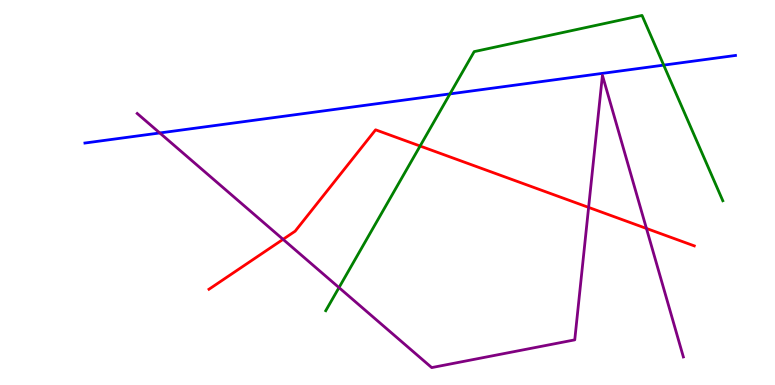[{'lines': ['blue', 'red'], 'intersections': []}, {'lines': ['green', 'red'], 'intersections': [{'x': 5.42, 'y': 6.21}]}, {'lines': ['purple', 'red'], 'intersections': [{'x': 3.65, 'y': 3.78}, {'x': 7.59, 'y': 4.61}, {'x': 8.34, 'y': 4.07}]}, {'lines': ['blue', 'green'], 'intersections': [{'x': 5.81, 'y': 7.56}, {'x': 8.56, 'y': 8.31}]}, {'lines': ['blue', 'purple'], 'intersections': [{'x': 2.06, 'y': 6.55}]}, {'lines': ['green', 'purple'], 'intersections': [{'x': 4.37, 'y': 2.53}]}]